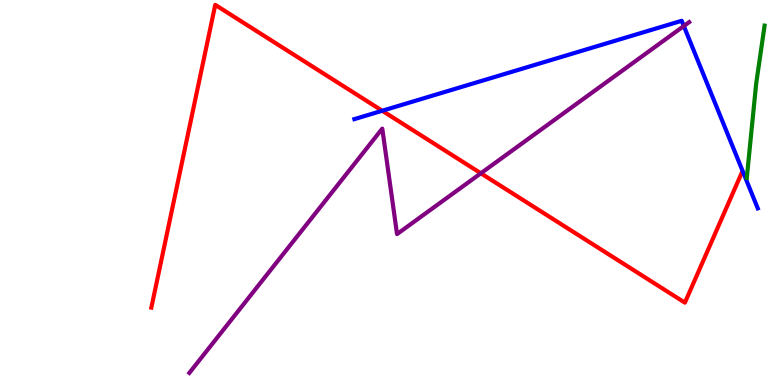[{'lines': ['blue', 'red'], 'intersections': [{'x': 4.93, 'y': 7.12}]}, {'lines': ['green', 'red'], 'intersections': []}, {'lines': ['purple', 'red'], 'intersections': [{'x': 6.2, 'y': 5.5}]}, {'lines': ['blue', 'green'], 'intersections': []}, {'lines': ['blue', 'purple'], 'intersections': [{'x': 8.82, 'y': 9.32}]}, {'lines': ['green', 'purple'], 'intersections': []}]